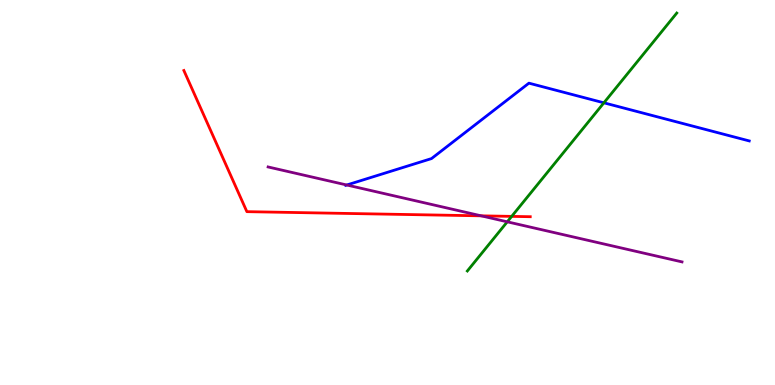[{'lines': ['blue', 'red'], 'intersections': []}, {'lines': ['green', 'red'], 'intersections': [{'x': 6.6, 'y': 4.38}]}, {'lines': ['purple', 'red'], 'intersections': [{'x': 6.21, 'y': 4.39}]}, {'lines': ['blue', 'green'], 'intersections': [{'x': 7.79, 'y': 7.33}]}, {'lines': ['blue', 'purple'], 'intersections': [{'x': 4.47, 'y': 5.19}]}, {'lines': ['green', 'purple'], 'intersections': [{'x': 6.55, 'y': 4.24}]}]